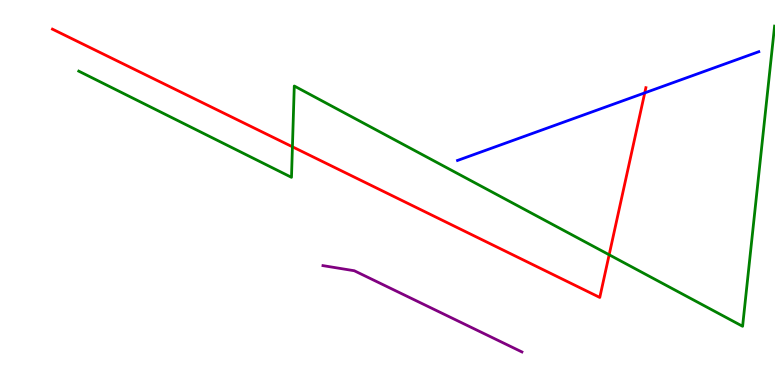[{'lines': ['blue', 'red'], 'intersections': [{'x': 8.32, 'y': 7.59}]}, {'lines': ['green', 'red'], 'intersections': [{'x': 3.77, 'y': 6.19}, {'x': 7.86, 'y': 3.38}]}, {'lines': ['purple', 'red'], 'intersections': []}, {'lines': ['blue', 'green'], 'intersections': []}, {'lines': ['blue', 'purple'], 'intersections': []}, {'lines': ['green', 'purple'], 'intersections': []}]